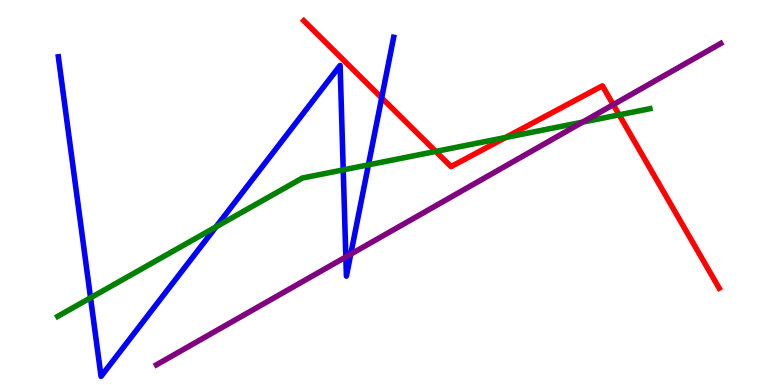[{'lines': ['blue', 'red'], 'intersections': [{'x': 4.92, 'y': 7.46}]}, {'lines': ['green', 'red'], 'intersections': [{'x': 5.62, 'y': 6.07}, {'x': 6.52, 'y': 6.43}, {'x': 7.99, 'y': 7.02}]}, {'lines': ['purple', 'red'], 'intersections': [{'x': 7.91, 'y': 7.28}]}, {'lines': ['blue', 'green'], 'intersections': [{'x': 1.17, 'y': 2.26}, {'x': 2.79, 'y': 4.11}, {'x': 4.43, 'y': 5.59}, {'x': 4.75, 'y': 5.72}]}, {'lines': ['blue', 'purple'], 'intersections': [{'x': 4.46, 'y': 3.33}, {'x': 4.53, 'y': 3.4}]}, {'lines': ['green', 'purple'], 'intersections': [{'x': 7.52, 'y': 6.83}]}]